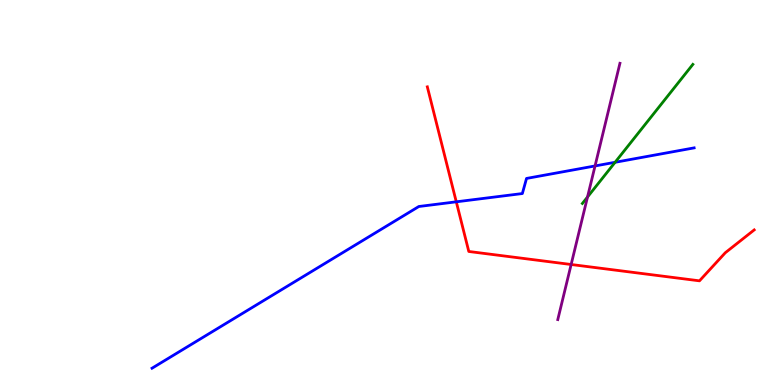[{'lines': ['blue', 'red'], 'intersections': [{'x': 5.89, 'y': 4.76}]}, {'lines': ['green', 'red'], 'intersections': []}, {'lines': ['purple', 'red'], 'intersections': [{'x': 7.37, 'y': 3.13}]}, {'lines': ['blue', 'green'], 'intersections': [{'x': 7.94, 'y': 5.78}]}, {'lines': ['blue', 'purple'], 'intersections': [{'x': 7.68, 'y': 5.69}]}, {'lines': ['green', 'purple'], 'intersections': [{'x': 7.58, 'y': 4.88}]}]